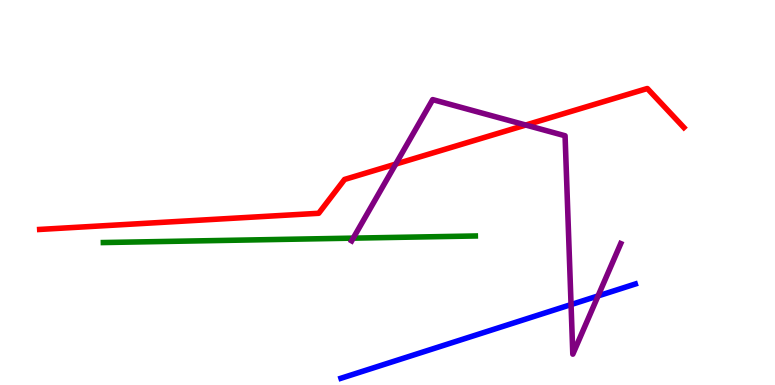[{'lines': ['blue', 'red'], 'intersections': []}, {'lines': ['green', 'red'], 'intersections': []}, {'lines': ['purple', 'red'], 'intersections': [{'x': 5.11, 'y': 5.74}, {'x': 6.78, 'y': 6.75}]}, {'lines': ['blue', 'green'], 'intersections': []}, {'lines': ['blue', 'purple'], 'intersections': [{'x': 7.37, 'y': 2.09}, {'x': 7.72, 'y': 2.31}]}, {'lines': ['green', 'purple'], 'intersections': [{'x': 4.56, 'y': 3.81}]}]